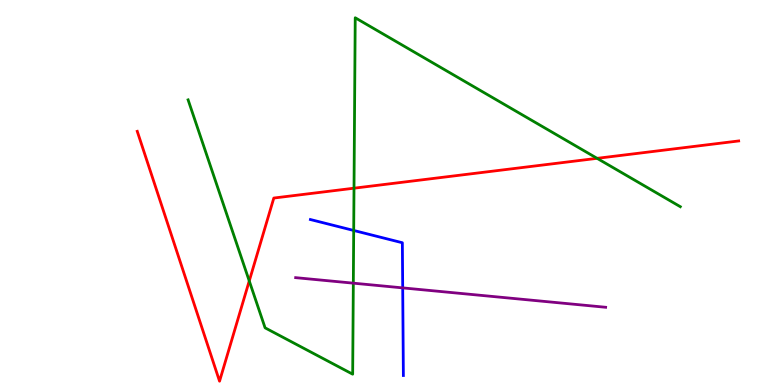[{'lines': ['blue', 'red'], 'intersections': []}, {'lines': ['green', 'red'], 'intersections': [{'x': 3.22, 'y': 2.7}, {'x': 4.57, 'y': 5.11}, {'x': 7.7, 'y': 5.89}]}, {'lines': ['purple', 'red'], 'intersections': []}, {'lines': ['blue', 'green'], 'intersections': [{'x': 4.56, 'y': 4.01}]}, {'lines': ['blue', 'purple'], 'intersections': [{'x': 5.2, 'y': 2.52}]}, {'lines': ['green', 'purple'], 'intersections': [{'x': 4.56, 'y': 2.65}]}]